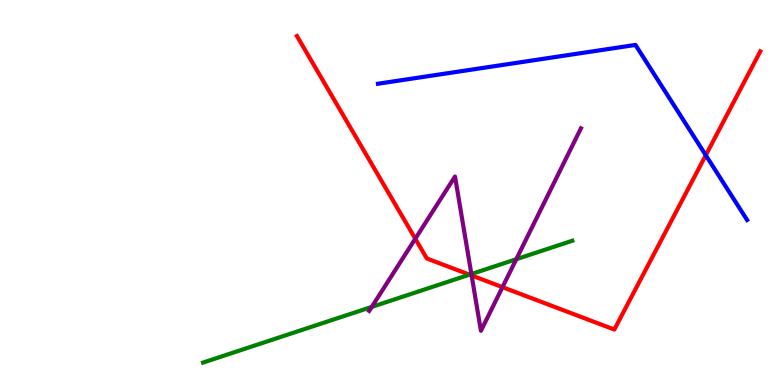[{'lines': ['blue', 'red'], 'intersections': [{'x': 9.11, 'y': 5.97}]}, {'lines': ['green', 'red'], 'intersections': [{'x': 6.06, 'y': 2.87}]}, {'lines': ['purple', 'red'], 'intersections': [{'x': 5.36, 'y': 3.8}, {'x': 6.09, 'y': 2.85}, {'x': 6.48, 'y': 2.54}]}, {'lines': ['blue', 'green'], 'intersections': []}, {'lines': ['blue', 'purple'], 'intersections': []}, {'lines': ['green', 'purple'], 'intersections': [{'x': 4.8, 'y': 2.03}, {'x': 6.08, 'y': 2.88}, {'x': 6.66, 'y': 3.27}]}]